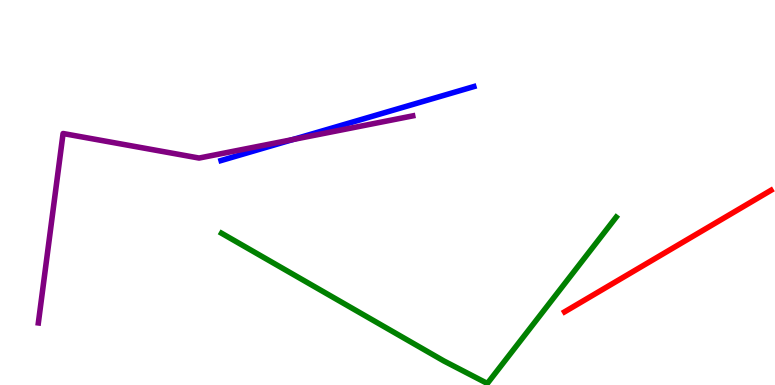[{'lines': ['blue', 'red'], 'intersections': []}, {'lines': ['green', 'red'], 'intersections': []}, {'lines': ['purple', 'red'], 'intersections': []}, {'lines': ['blue', 'green'], 'intersections': []}, {'lines': ['blue', 'purple'], 'intersections': [{'x': 3.78, 'y': 6.38}]}, {'lines': ['green', 'purple'], 'intersections': []}]